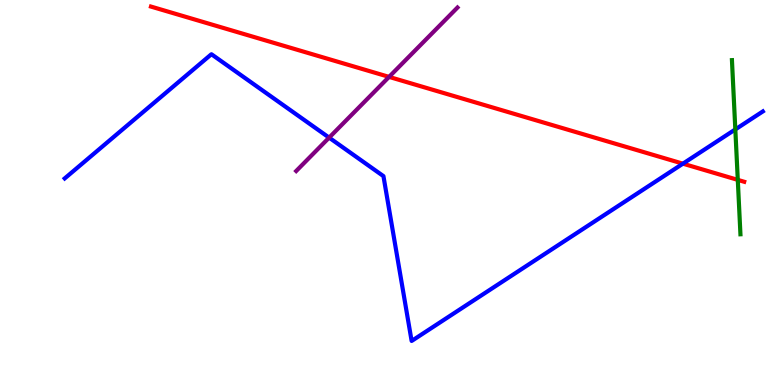[{'lines': ['blue', 'red'], 'intersections': [{'x': 8.81, 'y': 5.75}]}, {'lines': ['green', 'red'], 'intersections': [{'x': 9.52, 'y': 5.33}]}, {'lines': ['purple', 'red'], 'intersections': [{'x': 5.02, 'y': 8.0}]}, {'lines': ['blue', 'green'], 'intersections': [{'x': 9.49, 'y': 6.64}]}, {'lines': ['blue', 'purple'], 'intersections': [{'x': 4.25, 'y': 6.43}]}, {'lines': ['green', 'purple'], 'intersections': []}]